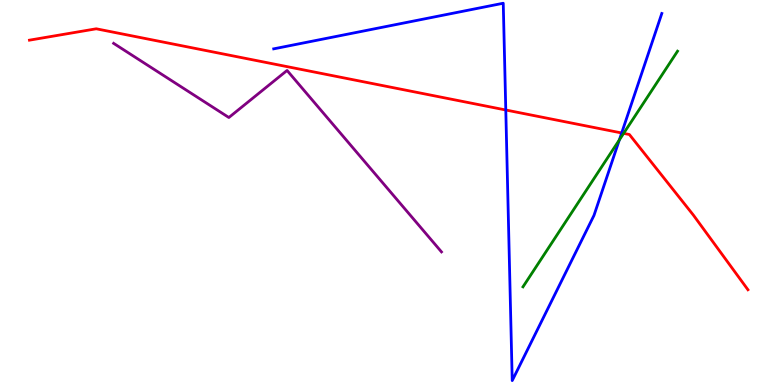[{'lines': ['blue', 'red'], 'intersections': [{'x': 6.53, 'y': 7.14}, {'x': 8.02, 'y': 6.55}]}, {'lines': ['green', 'red'], 'intersections': [{'x': 8.05, 'y': 6.54}]}, {'lines': ['purple', 'red'], 'intersections': []}, {'lines': ['blue', 'green'], 'intersections': [{'x': 7.99, 'y': 6.37}]}, {'lines': ['blue', 'purple'], 'intersections': []}, {'lines': ['green', 'purple'], 'intersections': []}]